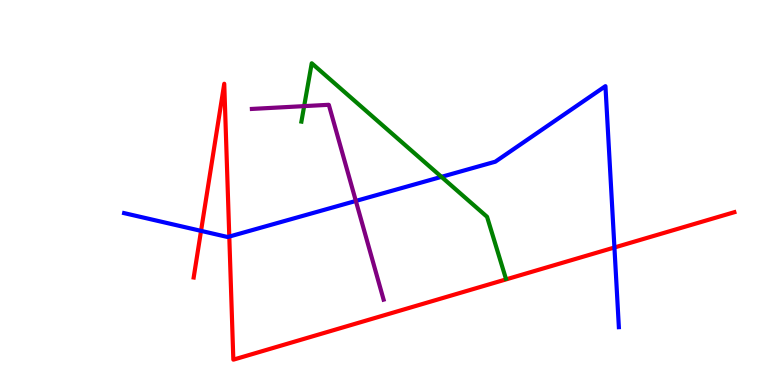[{'lines': ['blue', 'red'], 'intersections': [{'x': 2.59, 'y': 4.0}, {'x': 2.96, 'y': 3.86}, {'x': 7.93, 'y': 3.57}]}, {'lines': ['green', 'red'], 'intersections': []}, {'lines': ['purple', 'red'], 'intersections': []}, {'lines': ['blue', 'green'], 'intersections': [{'x': 5.7, 'y': 5.41}]}, {'lines': ['blue', 'purple'], 'intersections': [{'x': 4.59, 'y': 4.78}]}, {'lines': ['green', 'purple'], 'intersections': [{'x': 3.92, 'y': 7.24}]}]